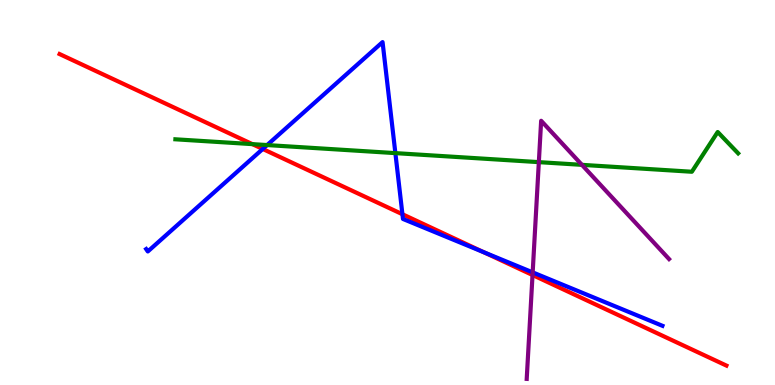[{'lines': ['blue', 'red'], 'intersections': [{'x': 3.39, 'y': 6.13}, {'x': 5.19, 'y': 4.44}, {'x': 6.24, 'y': 3.45}]}, {'lines': ['green', 'red'], 'intersections': [{'x': 3.26, 'y': 6.26}]}, {'lines': ['purple', 'red'], 'intersections': [{'x': 6.87, 'y': 2.86}]}, {'lines': ['blue', 'green'], 'intersections': [{'x': 3.45, 'y': 6.23}, {'x': 5.1, 'y': 6.02}]}, {'lines': ['blue', 'purple'], 'intersections': [{'x': 6.87, 'y': 2.93}]}, {'lines': ['green', 'purple'], 'intersections': [{'x': 6.95, 'y': 5.79}, {'x': 7.51, 'y': 5.72}]}]